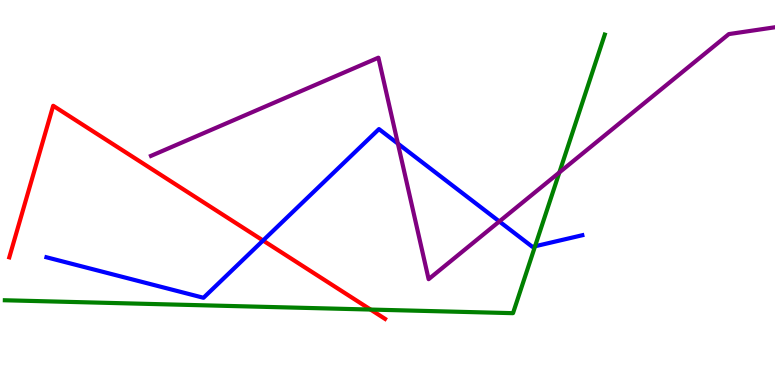[{'lines': ['blue', 'red'], 'intersections': [{'x': 3.39, 'y': 3.75}]}, {'lines': ['green', 'red'], 'intersections': [{'x': 4.78, 'y': 1.96}]}, {'lines': ['purple', 'red'], 'intersections': []}, {'lines': ['blue', 'green'], 'intersections': [{'x': 6.9, 'y': 3.6}]}, {'lines': ['blue', 'purple'], 'intersections': [{'x': 5.13, 'y': 6.27}, {'x': 6.44, 'y': 4.25}]}, {'lines': ['green', 'purple'], 'intersections': [{'x': 7.22, 'y': 5.52}]}]